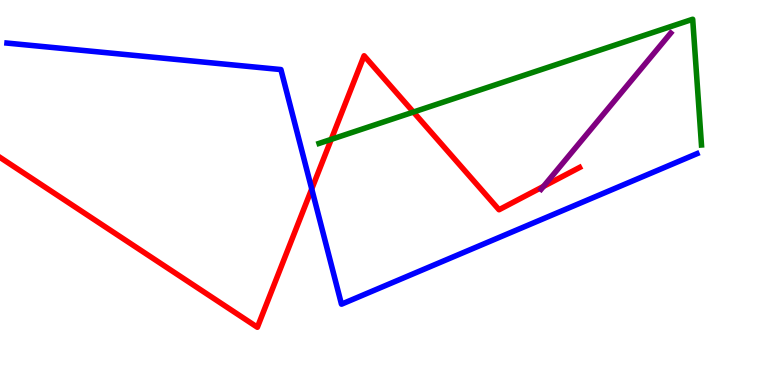[{'lines': ['blue', 'red'], 'intersections': [{'x': 4.02, 'y': 5.09}]}, {'lines': ['green', 'red'], 'intersections': [{'x': 4.27, 'y': 6.38}, {'x': 5.33, 'y': 7.09}]}, {'lines': ['purple', 'red'], 'intersections': [{'x': 7.01, 'y': 5.16}]}, {'lines': ['blue', 'green'], 'intersections': []}, {'lines': ['blue', 'purple'], 'intersections': []}, {'lines': ['green', 'purple'], 'intersections': []}]